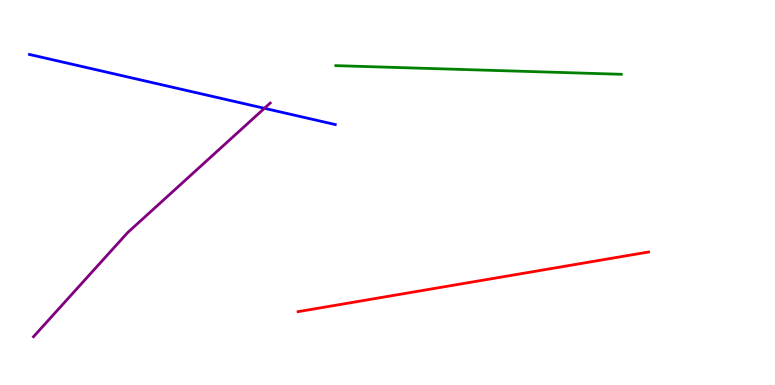[{'lines': ['blue', 'red'], 'intersections': []}, {'lines': ['green', 'red'], 'intersections': []}, {'lines': ['purple', 'red'], 'intersections': []}, {'lines': ['blue', 'green'], 'intersections': []}, {'lines': ['blue', 'purple'], 'intersections': [{'x': 3.41, 'y': 7.19}]}, {'lines': ['green', 'purple'], 'intersections': []}]